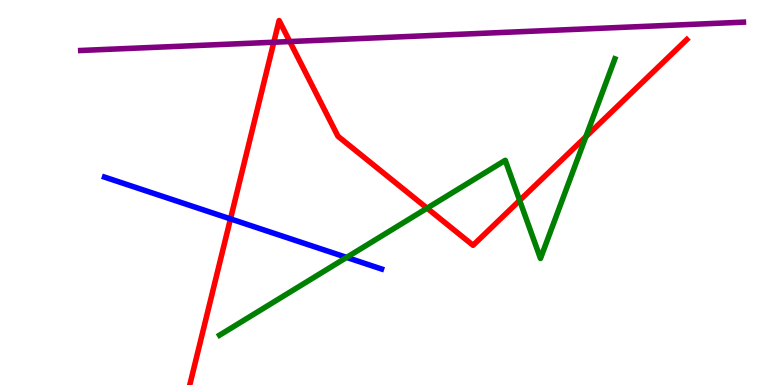[{'lines': ['blue', 'red'], 'intersections': [{'x': 2.97, 'y': 4.31}]}, {'lines': ['green', 'red'], 'intersections': [{'x': 5.51, 'y': 4.59}, {'x': 6.71, 'y': 4.79}, {'x': 7.56, 'y': 6.45}]}, {'lines': ['purple', 'red'], 'intersections': [{'x': 3.53, 'y': 8.9}, {'x': 3.74, 'y': 8.92}]}, {'lines': ['blue', 'green'], 'intersections': [{'x': 4.47, 'y': 3.31}]}, {'lines': ['blue', 'purple'], 'intersections': []}, {'lines': ['green', 'purple'], 'intersections': []}]